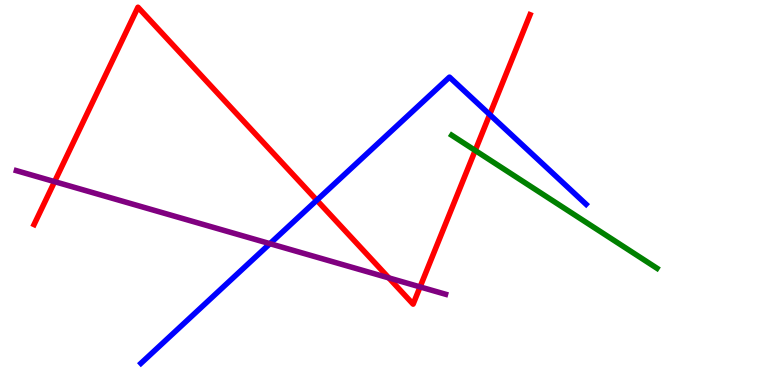[{'lines': ['blue', 'red'], 'intersections': [{'x': 4.09, 'y': 4.8}, {'x': 6.32, 'y': 7.02}]}, {'lines': ['green', 'red'], 'intersections': [{'x': 6.13, 'y': 6.09}]}, {'lines': ['purple', 'red'], 'intersections': [{'x': 0.704, 'y': 5.28}, {'x': 5.02, 'y': 2.78}, {'x': 5.42, 'y': 2.55}]}, {'lines': ['blue', 'green'], 'intersections': []}, {'lines': ['blue', 'purple'], 'intersections': [{'x': 3.48, 'y': 3.67}]}, {'lines': ['green', 'purple'], 'intersections': []}]